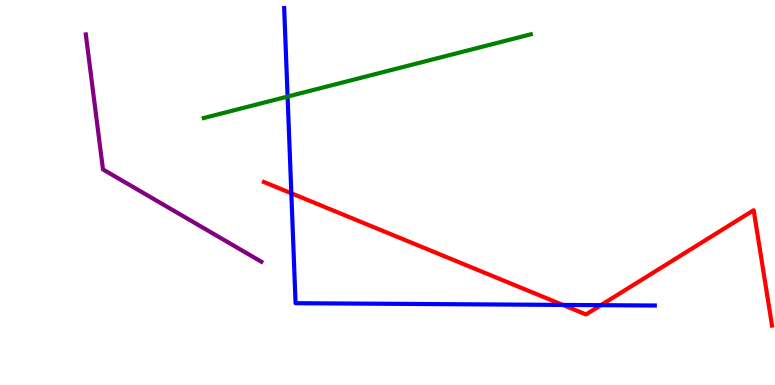[{'lines': ['blue', 'red'], 'intersections': [{'x': 3.76, 'y': 4.98}, {'x': 7.26, 'y': 2.08}, {'x': 7.75, 'y': 2.07}]}, {'lines': ['green', 'red'], 'intersections': []}, {'lines': ['purple', 'red'], 'intersections': []}, {'lines': ['blue', 'green'], 'intersections': [{'x': 3.71, 'y': 7.49}]}, {'lines': ['blue', 'purple'], 'intersections': []}, {'lines': ['green', 'purple'], 'intersections': []}]